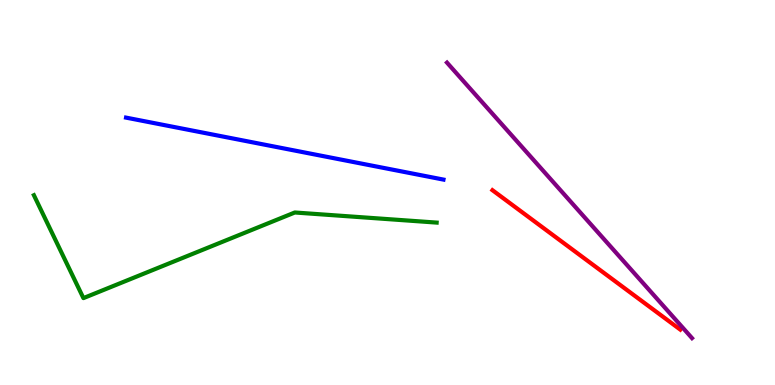[{'lines': ['blue', 'red'], 'intersections': []}, {'lines': ['green', 'red'], 'intersections': []}, {'lines': ['purple', 'red'], 'intersections': []}, {'lines': ['blue', 'green'], 'intersections': []}, {'lines': ['blue', 'purple'], 'intersections': []}, {'lines': ['green', 'purple'], 'intersections': []}]